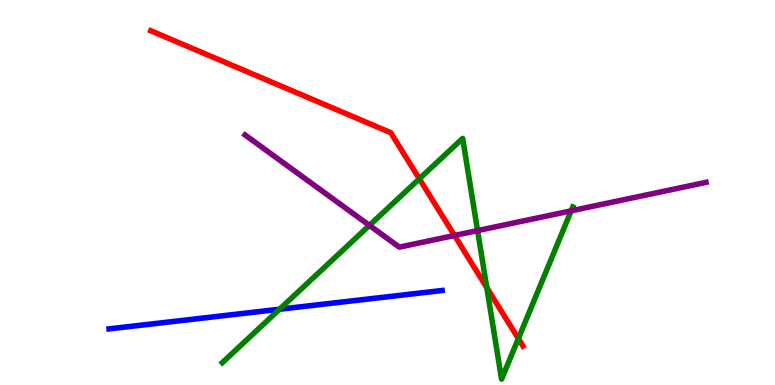[{'lines': ['blue', 'red'], 'intersections': []}, {'lines': ['green', 'red'], 'intersections': [{'x': 5.41, 'y': 5.36}, {'x': 6.28, 'y': 2.53}, {'x': 6.69, 'y': 1.21}]}, {'lines': ['purple', 'red'], 'intersections': [{'x': 5.86, 'y': 3.88}]}, {'lines': ['blue', 'green'], 'intersections': [{'x': 3.61, 'y': 1.97}]}, {'lines': ['blue', 'purple'], 'intersections': []}, {'lines': ['green', 'purple'], 'intersections': [{'x': 4.77, 'y': 4.15}, {'x': 6.16, 'y': 4.01}, {'x': 7.37, 'y': 4.52}]}]